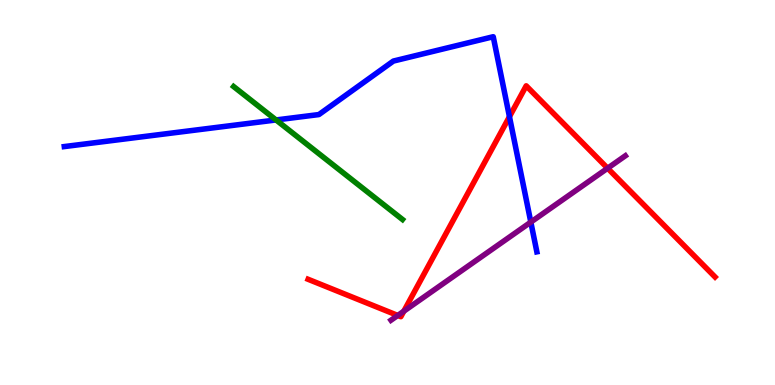[{'lines': ['blue', 'red'], 'intersections': [{'x': 6.57, 'y': 6.97}]}, {'lines': ['green', 'red'], 'intersections': []}, {'lines': ['purple', 'red'], 'intersections': [{'x': 5.13, 'y': 1.81}, {'x': 5.21, 'y': 1.92}, {'x': 7.84, 'y': 5.63}]}, {'lines': ['blue', 'green'], 'intersections': [{'x': 3.56, 'y': 6.88}]}, {'lines': ['blue', 'purple'], 'intersections': [{'x': 6.85, 'y': 4.23}]}, {'lines': ['green', 'purple'], 'intersections': []}]